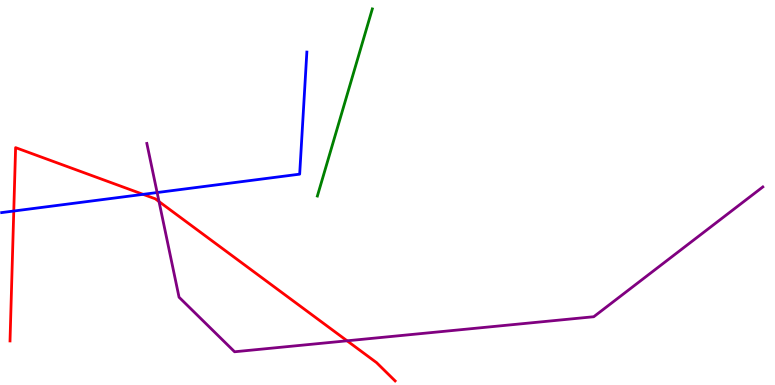[{'lines': ['blue', 'red'], 'intersections': [{'x': 0.178, 'y': 4.52}, {'x': 1.85, 'y': 4.95}]}, {'lines': ['green', 'red'], 'intersections': []}, {'lines': ['purple', 'red'], 'intersections': [{'x': 2.05, 'y': 4.76}, {'x': 4.48, 'y': 1.15}]}, {'lines': ['blue', 'green'], 'intersections': []}, {'lines': ['blue', 'purple'], 'intersections': [{'x': 2.03, 'y': 5.0}]}, {'lines': ['green', 'purple'], 'intersections': []}]